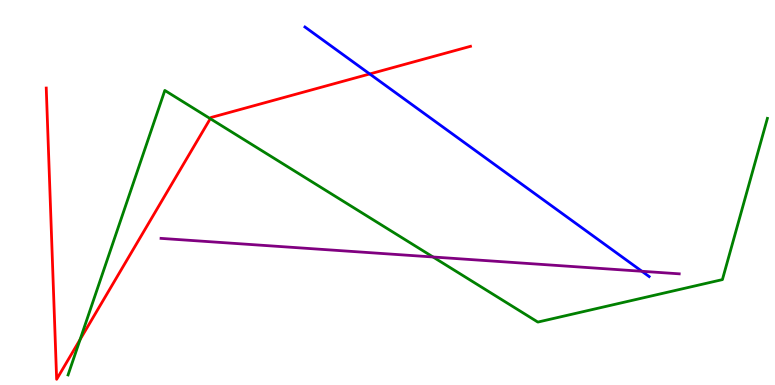[{'lines': ['blue', 'red'], 'intersections': [{'x': 4.77, 'y': 8.08}]}, {'lines': ['green', 'red'], 'intersections': [{'x': 1.03, 'y': 1.18}, {'x': 2.71, 'y': 6.92}]}, {'lines': ['purple', 'red'], 'intersections': []}, {'lines': ['blue', 'green'], 'intersections': []}, {'lines': ['blue', 'purple'], 'intersections': [{'x': 8.28, 'y': 2.95}]}, {'lines': ['green', 'purple'], 'intersections': [{'x': 5.59, 'y': 3.32}]}]